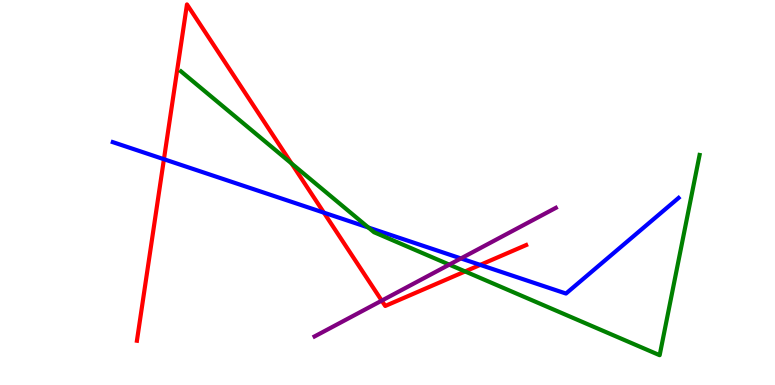[{'lines': ['blue', 'red'], 'intersections': [{'x': 2.12, 'y': 5.86}, {'x': 4.18, 'y': 4.48}, {'x': 6.2, 'y': 3.12}]}, {'lines': ['green', 'red'], 'intersections': [{'x': 3.76, 'y': 5.75}, {'x': 6.0, 'y': 2.95}]}, {'lines': ['purple', 'red'], 'intersections': [{'x': 4.93, 'y': 2.19}]}, {'lines': ['blue', 'green'], 'intersections': [{'x': 4.75, 'y': 4.09}]}, {'lines': ['blue', 'purple'], 'intersections': [{'x': 5.95, 'y': 3.29}]}, {'lines': ['green', 'purple'], 'intersections': [{'x': 5.8, 'y': 3.13}]}]